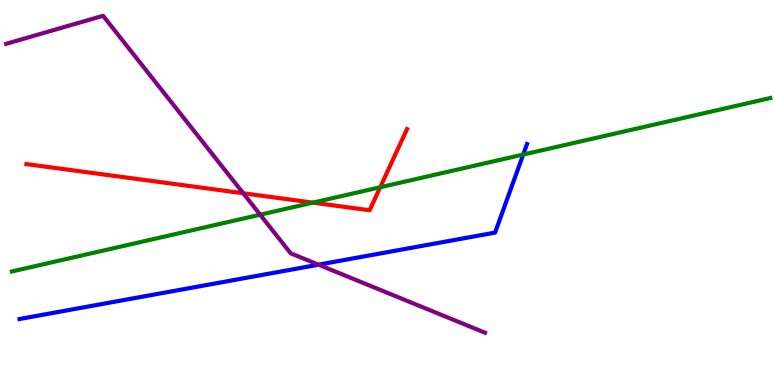[{'lines': ['blue', 'red'], 'intersections': []}, {'lines': ['green', 'red'], 'intersections': [{'x': 4.04, 'y': 4.74}, {'x': 4.91, 'y': 5.14}]}, {'lines': ['purple', 'red'], 'intersections': [{'x': 3.14, 'y': 4.98}]}, {'lines': ['blue', 'green'], 'intersections': [{'x': 6.75, 'y': 5.99}]}, {'lines': ['blue', 'purple'], 'intersections': [{'x': 4.11, 'y': 3.13}]}, {'lines': ['green', 'purple'], 'intersections': [{'x': 3.36, 'y': 4.42}]}]